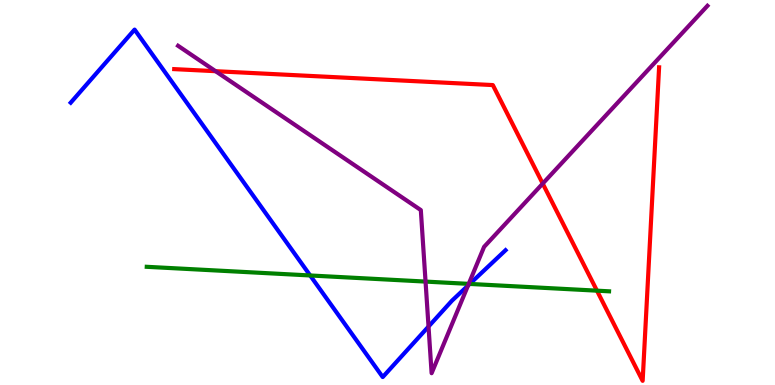[{'lines': ['blue', 'red'], 'intersections': []}, {'lines': ['green', 'red'], 'intersections': [{'x': 7.7, 'y': 2.45}]}, {'lines': ['purple', 'red'], 'intersections': [{'x': 2.78, 'y': 8.15}, {'x': 7.0, 'y': 5.23}]}, {'lines': ['blue', 'green'], 'intersections': [{'x': 4.0, 'y': 2.84}, {'x': 6.06, 'y': 2.63}]}, {'lines': ['blue', 'purple'], 'intersections': [{'x': 5.53, 'y': 1.52}, {'x': 6.04, 'y': 2.58}]}, {'lines': ['green', 'purple'], 'intersections': [{'x': 5.49, 'y': 2.69}, {'x': 6.05, 'y': 2.63}]}]